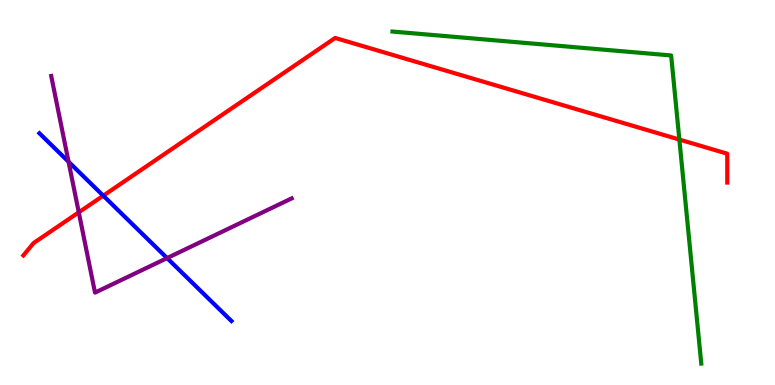[{'lines': ['blue', 'red'], 'intersections': [{'x': 1.33, 'y': 4.92}]}, {'lines': ['green', 'red'], 'intersections': [{'x': 8.77, 'y': 6.38}]}, {'lines': ['purple', 'red'], 'intersections': [{'x': 1.02, 'y': 4.48}]}, {'lines': ['blue', 'green'], 'intersections': []}, {'lines': ['blue', 'purple'], 'intersections': [{'x': 0.885, 'y': 5.8}, {'x': 2.16, 'y': 3.3}]}, {'lines': ['green', 'purple'], 'intersections': []}]